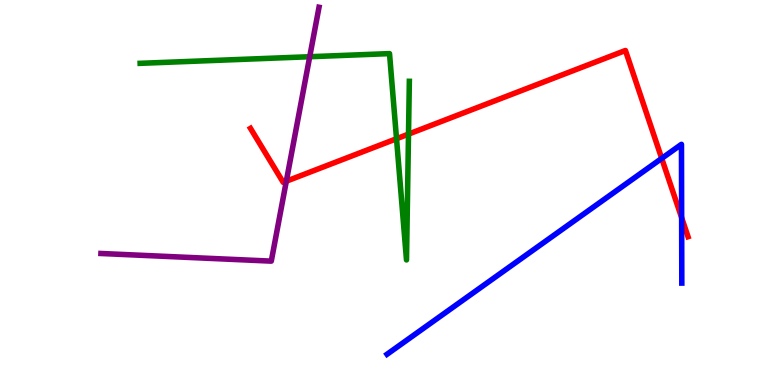[{'lines': ['blue', 'red'], 'intersections': [{'x': 8.54, 'y': 5.89}, {'x': 8.8, 'y': 4.34}]}, {'lines': ['green', 'red'], 'intersections': [{'x': 5.12, 'y': 6.4}, {'x': 5.27, 'y': 6.52}]}, {'lines': ['purple', 'red'], 'intersections': [{'x': 3.69, 'y': 5.29}]}, {'lines': ['blue', 'green'], 'intersections': []}, {'lines': ['blue', 'purple'], 'intersections': []}, {'lines': ['green', 'purple'], 'intersections': [{'x': 4.0, 'y': 8.53}]}]